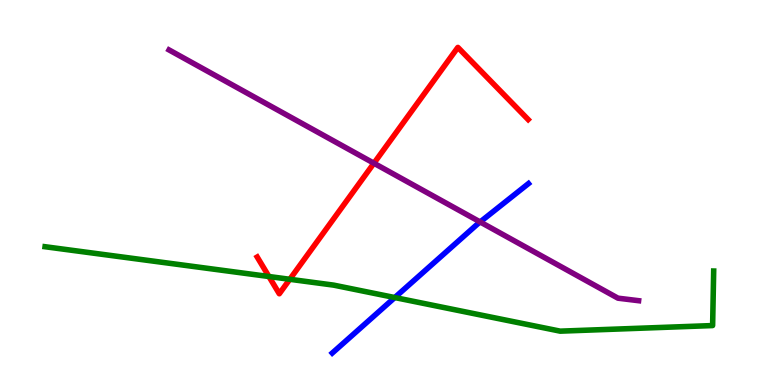[{'lines': ['blue', 'red'], 'intersections': []}, {'lines': ['green', 'red'], 'intersections': [{'x': 3.47, 'y': 2.82}, {'x': 3.74, 'y': 2.75}]}, {'lines': ['purple', 'red'], 'intersections': [{'x': 4.82, 'y': 5.76}]}, {'lines': ['blue', 'green'], 'intersections': [{'x': 5.09, 'y': 2.27}]}, {'lines': ['blue', 'purple'], 'intersections': [{'x': 6.2, 'y': 4.23}]}, {'lines': ['green', 'purple'], 'intersections': []}]